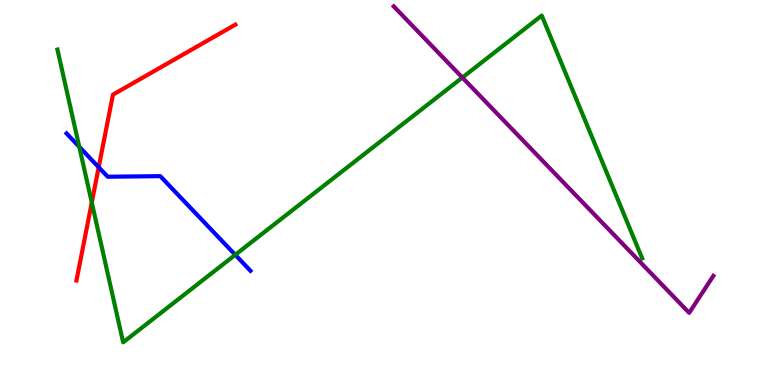[{'lines': ['blue', 'red'], 'intersections': [{'x': 1.27, 'y': 5.66}]}, {'lines': ['green', 'red'], 'intersections': [{'x': 1.18, 'y': 4.74}]}, {'lines': ['purple', 'red'], 'intersections': []}, {'lines': ['blue', 'green'], 'intersections': [{'x': 1.02, 'y': 6.19}, {'x': 3.04, 'y': 3.38}]}, {'lines': ['blue', 'purple'], 'intersections': []}, {'lines': ['green', 'purple'], 'intersections': [{'x': 5.97, 'y': 7.99}]}]